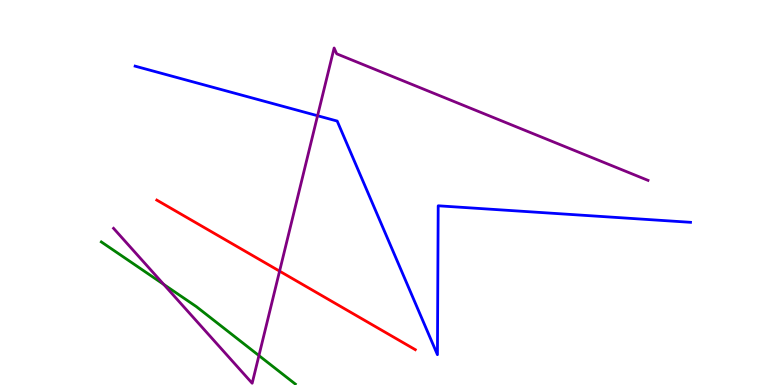[{'lines': ['blue', 'red'], 'intersections': []}, {'lines': ['green', 'red'], 'intersections': []}, {'lines': ['purple', 'red'], 'intersections': [{'x': 3.61, 'y': 2.96}]}, {'lines': ['blue', 'green'], 'intersections': []}, {'lines': ['blue', 'purple'], 'intersections': [{'x': 4.1, 'y': 6.99}]}, {'lines': ['green', 'purple'], 'intersections': [{'x': 2.11, 'y': 2.61}, {'x': 3.34, 'y': 0.764}]}]